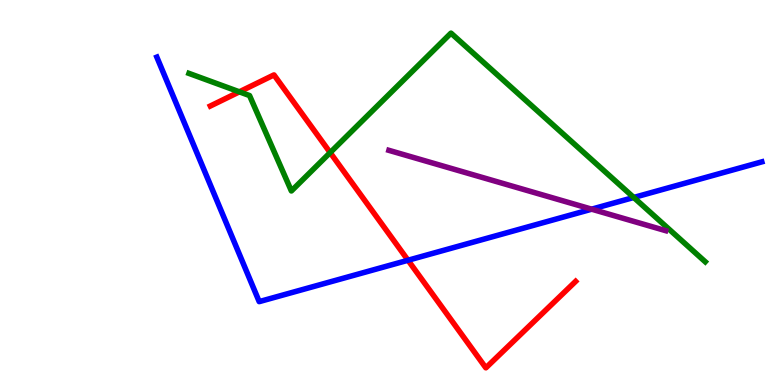[{'lines': ['blue', 'red'], 'intersections': [{'x': 5.26, 'y': 3.24}]}, {'lines': ['green', 'red'], 'intersections': [{'x': 3.09, 'y': 7.61}, {'x': 4.26, 'y': 6.04}]}, {'lines': ['purple', 'red'], 'intersections': []}, {'lines': ['blue', 'green'], 'intersections': [{'x': 8.18, 'y': 4.87}]}, {'lines': ['blue', 'purple'], 'intersections': [{'x': 7.63, 'y': 4.57}]}, {'lines': ['green', 'purple'], 'intersections': []}]